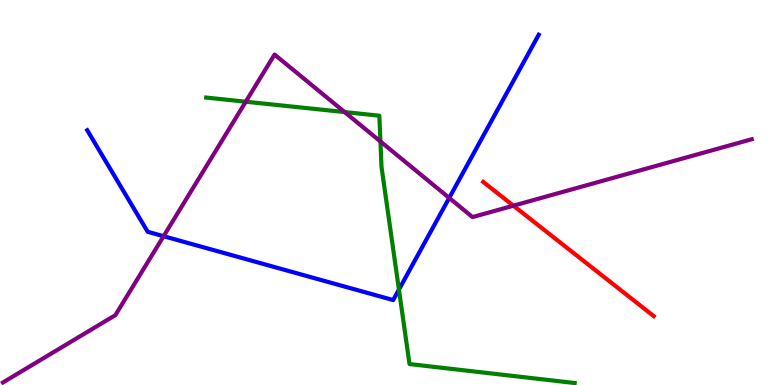[{'lines': ['blue', 'red'], 'intersections': []}, {'lines': ['green', 'red'], 'intersections': []}, {'lines': ['purple', 'red'], 'intersections': [{'x': 6.62, 'y': 4.66}]}, {'lines': ['blue', 'green'], 'intersections': [{'x': 5.15, 'y': 2.48}]}, {'lines': ['blue', 'purple'], 'intersections': [{'x': 2.11, 'y': 3.86}, {'x': 5.8, 'y': 4.86}]}, {'lines': ['green', 'purple'], 'intersections': [{'x': 3.17, 'y': 7.36}, {'x': 4.45, 'y': 7.09}, {'x': 4.91, 'y': 6.33}]}]